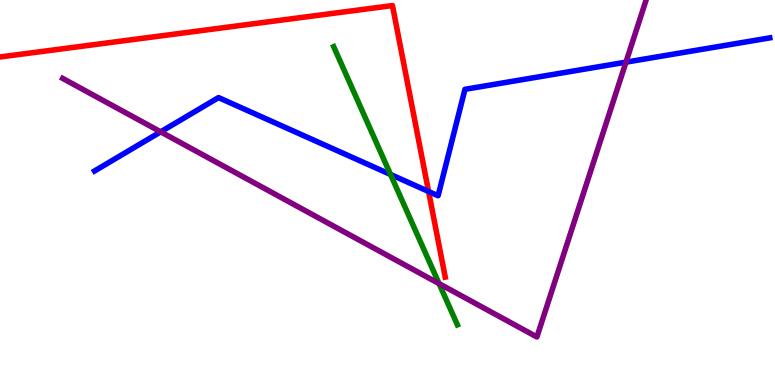[{'lines': ['blue', 'red'], 'intersections': [{'x': 5.53, 'y': 5.03}]}, {'lines': ['green', 'red'], 'intersections': []}, {'lines': ['purple', 'red'], 'intersections': []}, {'lines': ['blue', 'green'], 'intersections': [{'x': 5.04, 'y': 5.47}]}, {'lines': ['blue', 'purple'], 'intersections': [{'x': 2.07, 'y': 6.58}, {'x': 8.08, 'y': 8.39}]}, {'lines': ['green', 'purple'], 'intersections': [{'x': 5.67, 'y': 2.63}]}]